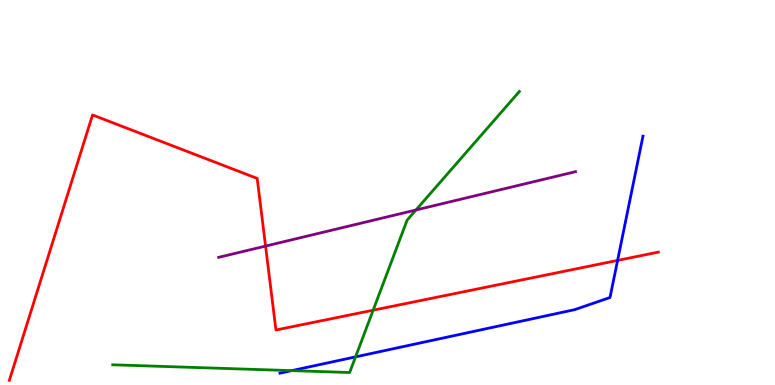[{'lines': ['blue', 'red'], 'intersections': [{'x': 7.97, 'y': 3.24}]}, {'lines': ['green', 'red'], 'intersections': [{'x': 4.81, 'y': 1.94}]}, {'lines': ['purple', 'red'], 'intersections': [{'x': 3.43, 'y': 3.61}]}, {'lines': ['blue', 'green'], 'intersections': [{'x': 3.76, 'y': 0.373}, {'x': 4.59, 'y': 0.73}]}, {'lines': ['blue', 'purple'], 'intersections': []}, {'lines': ['green', 'purple'], 'intersections': [{'x': 5.37, 'y': 4.55}]}]